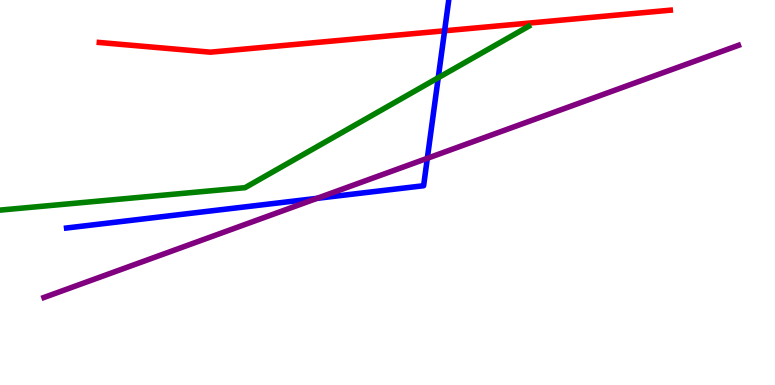[{'lines': ['blue', 'red'], 'intersections': [{'x': 5.74, 'y': 9.2}]}, {'lines': ['green', 'red'], 'intersections': []}, {'lines': ['purple', 'red'], 'intersections': []}, {'lines': ['blue', 'green'], 'intersections': [{'x': 5.65, 'y': 7.98}]}, {'lines': ['blue', 'purple'], 'intersections': [{'x': 4.09, 'y': 4.85}, {'x': 5.51, 'y': 5.89}]}, {'lines': ['green', 'purple'], 'intersections': []}]